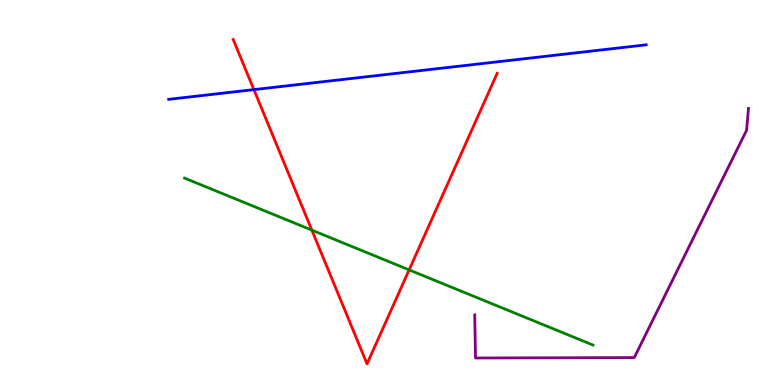[{'lines': ['blue', 'red'], 'intersections': [{'x': 3.28, 'y': 7.67}]}, {'lines': ['green', 'red'], 'intersections': [{'x': 4.02, 'y': 4.02}, {'x': 5.28, 'y': 2.99}]}, {'lines': ['purple', 'red'], 'intersections': []}, {'lines': ['blue', 'green'], 'intersections': []}, {'lines': ['blue', 'purple'], 'intersections': []}, {'lines': ['green', 'purple'], 'intersections': []}]